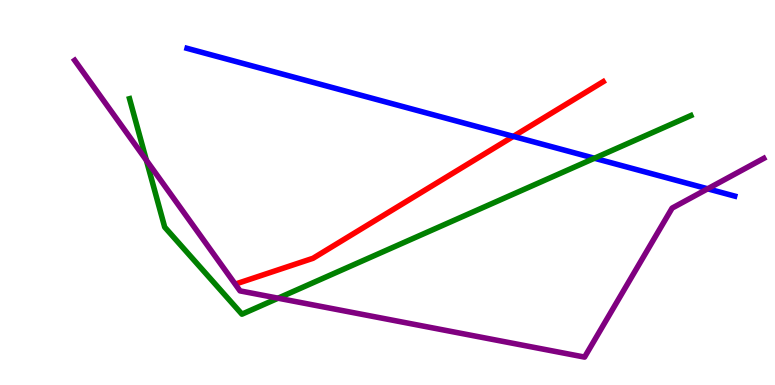[{'lines': ['blue', 'red'], 'intersections': [{'x': 6.62, 'y': 6.46}]}, {'lines': ['green', 'red'], 'intersections': []}, {'lines': ['purple', 'red'], 'intersections': []}, {'lines': ['blue', 'green'], 'intersections': [{'x': 7.67, 'y': 5.89}]}, {'lines': ['blue', 'purple'], 'intersections': [{'x': 9.13, 'y': 5.1}]}, {'lines': ['green', 'purple'], 'intersections': [{'x': 1.89, 'y': 5.84}, {'x': 3.59, 'y': 2.25}]}]